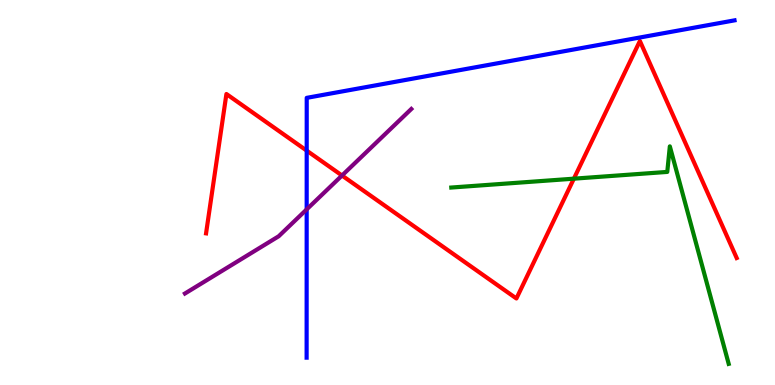[{'lines': ['blue', 'red'], 'intersections': [{'x': 3.96, 'y': 6.09}]}, {'lines': ['green', 'red'], 'intersections': [{'x': 7.4, 'y': 5.36}]}, {'lines': ['purple', 'red'], 'intersections': [{'x': 4.41, 'y': 5.44}]}, {'lines': ['blue', 'green'], 'intersections': []}, {'lines': ['blue', 'purple'], 'intersections': [{'x': 3.96, 'y': 4.56}]}, {'lines': ['green', 'purple'], 'intersections': []}]